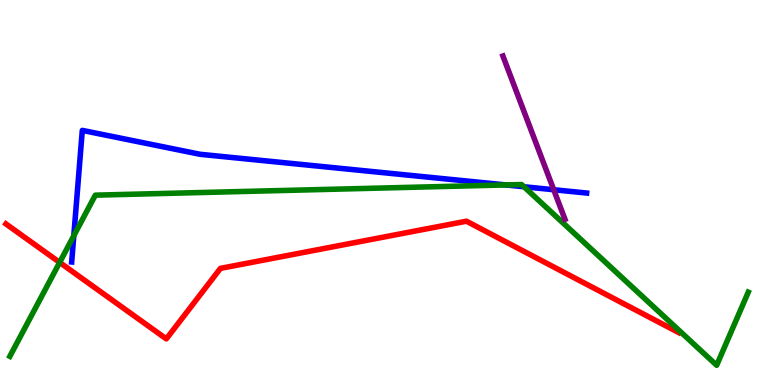[{'lines': ['blue', 'red'], 'intersections': []}, {'lines': ['green', 'red'], 'intersections': [{'x': 0.77, 'y': 3.18}]}, {'lines': ['purple', 'red'], 'intersections': []}, {'lines': ['blue', 'green'], 'intersections': [{'x': 0.952, 'y': 3.88}, {'x': 6.53, 'y': 5.2}, {'x': 6.76, 'y': 5.15}]}, {'lines': ['blue', 'purple'], 'intersections': [{'x': 7.14, 'y': 5.07}]}, {'lines': ['green', 'purple'], 'intersections': []}]